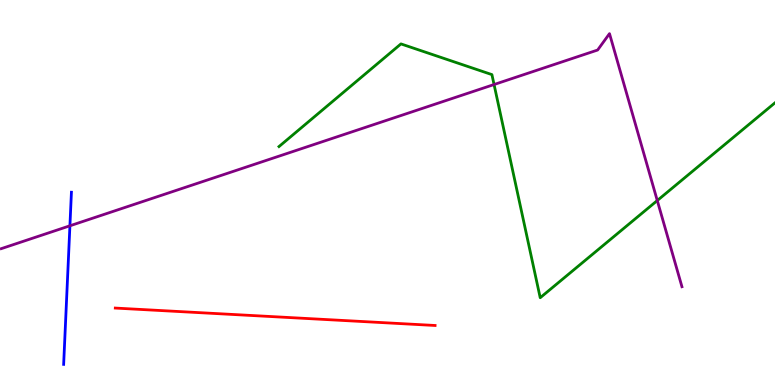[{'lines': ['blue', 'red'], 'intersections': []}, {'lines': ['green', 'red'], 'intersections': []}, {'lines': ['purple', 'red'], 'intersections': []}, {'lines': ['blue', 'green'], 'intersections': []}, {'lines': ['blue', 'purple'], 'intersections': [{'x': 0.902, 'y': 4.14}]}, {'lines': ['green', 'purple'], 'intersections': [{'x': 6.37, 'y': 7.8}, {'x': 8.48, 'y': 4.79}]}]